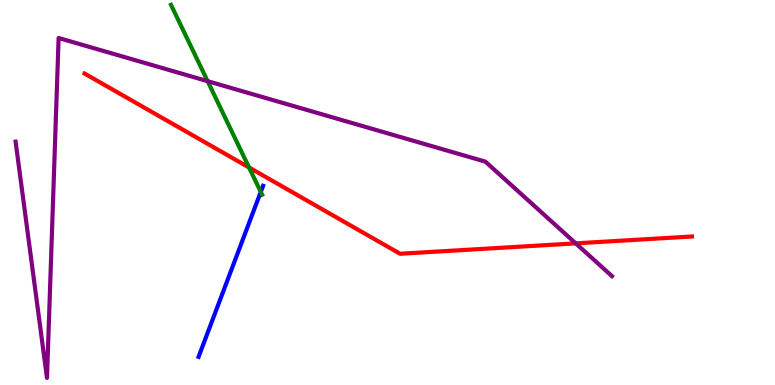[{'lines': ['blue', 'red'], 'intersections': []}, {'lines': ['green', 'red'], 'intersections': [{'x': 3.21, 'y': 5.65}]}, {'lines': ['purple', 'red'], 'intersections': [{'x': 7.43, 'y': 3.68}]}, {'lines': ['blue', 'green'], 'intersections': [{'x': 3.36, 'y': 5.02}]}, {'lines': ['blue', 'purple'], 'intersections': []}, {'lines': ['green', 'purple'], 'intersections': [{'x': 2.68, 'y': 7.89}]}]